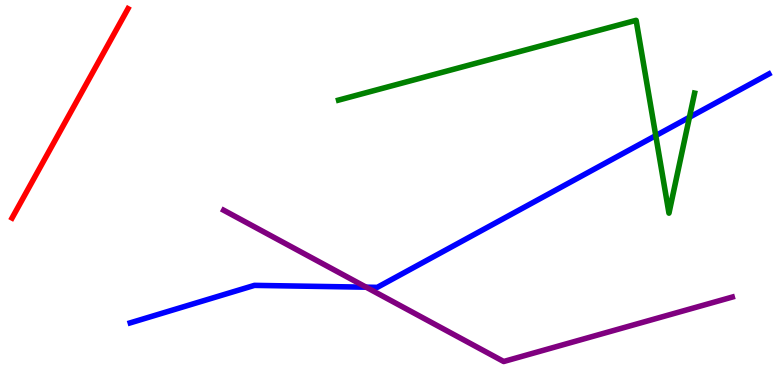[{'lines': ['blue', 'red'], 'intersections': []}, {'lines': ['green', 'red'], 'intersections': []}, {'lines': ['purple', 'red'], 'intersections': []}, {'lines': ['blue', 'green'], 'intersections': [{'x': 8.46, 'y': 6.48}, {'x': 8.9, 'y': 6.95}]}, {'lines': ['blue', 'purple'], 'intersections': [{'x': 4.72, 'y': 2.54}]}, {'lines': ['green', 'purple'], 'intersections': []}]